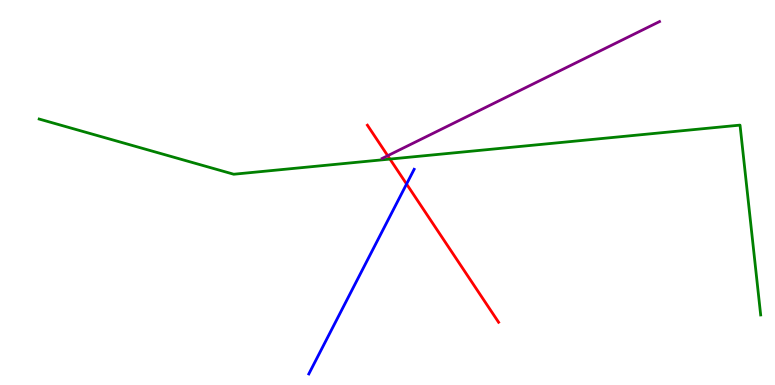[{'lines': ['blue', 'red'], 'intersections': [{'x': 5.25, 'y': 5.22}]}, {'lines': ['green', 'red'], 'intersections': [{'x': 5.03, 'y': 5.87}]}, {'lines': ['purple', 'red'], 'intersections': [{'x': 5.0, 'y': 5.96}]}, {'lines': ['blue', 'green'], 'intersections': []}, {'lines': ['blue', 'purple'], 'intersections': []}, {'lines': ['green', 'purple'], 'intersections': []}]